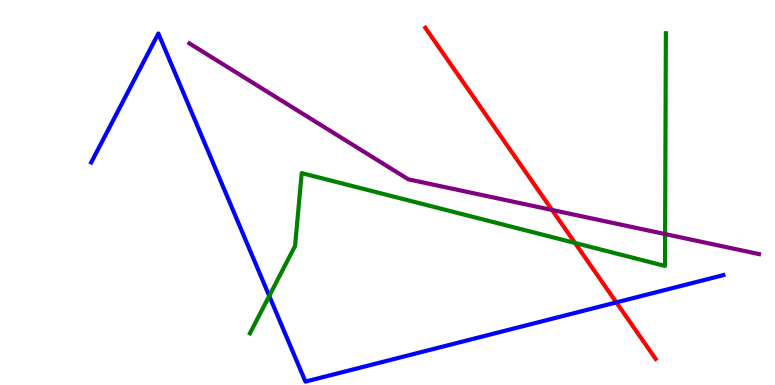[{'lines': ['blue', 'red'], 'intersections': [{'x': 7.95, 'y': 2.15}]}, {'lines': ['green', 'red'], 'intersections': [{'x': 7.42, 'y': 3.69}]}, {'lines': ['purple', 'red'], 'intersections': [{'x': 7.12, 'y': 4.55}]}, {'lines': ['blue', 'green'], 'intersections': [{'x': 3.47, 'y': 2.31}]}, {'lines': ['blue', 'purple'], 'intersections': []}, {'lines': ['green', 'purple'], 'intersections': [{'x': 8.58, 'y': 3.92}]}]